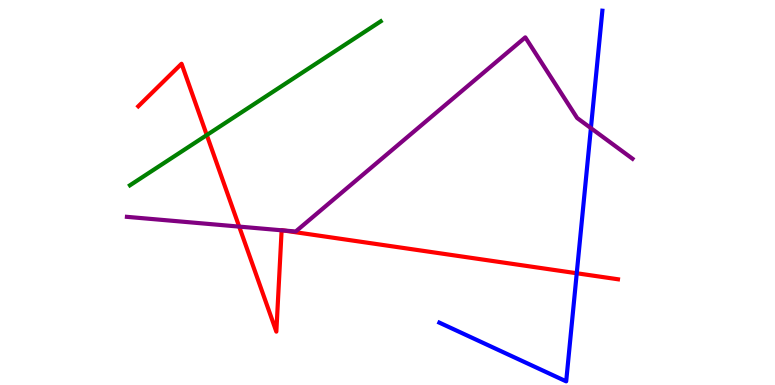[{'lines': ['blue', 'red'], 'intersections': [{'x': 7.44, 'y': 2.9}]}, {'lines': ['green', 'red'], 'intersections': [{'x': 2.67, 'y': 6.49}]}, {'lines': ['purple', 'red'], 'intersections': [{'x': 3.09, 'y': 4.11}, {'x': 3.63, 'y': 4.02}, {'x': 3.66, 'y': 4.01}]}, {'lines': ['blue', 'green'], 'intersections': []}, {'lines': ['blue', 'purple'], 'intersections': [{'x': 7.62, 'y': 6.67}]}, {'lines': ['green', 'purple'], 'intersections': []}]